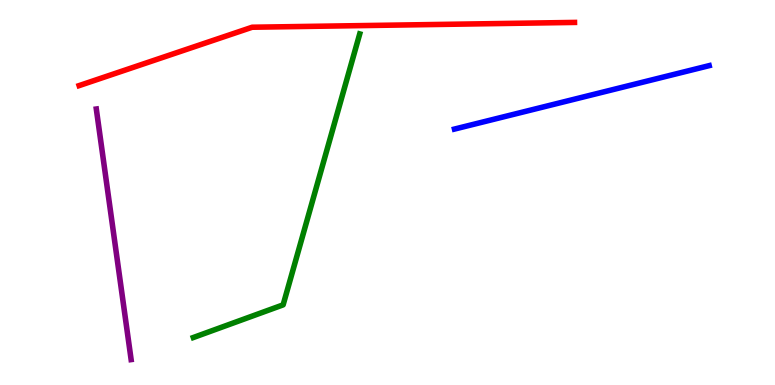[{'lines': ['blue', 'red'], 'intersections': []}, {'lines': ['green', 'red'], 'intersections': []}, {'lines': ['purple', 'red'], 'intersections': []}, {'lines': ['blue', 'green'], 'intersections': []}, {'lines': ['blue', 'purple'], 'intersections': []}, {'lines': ['green', 'purple'], 'intersections': []}]